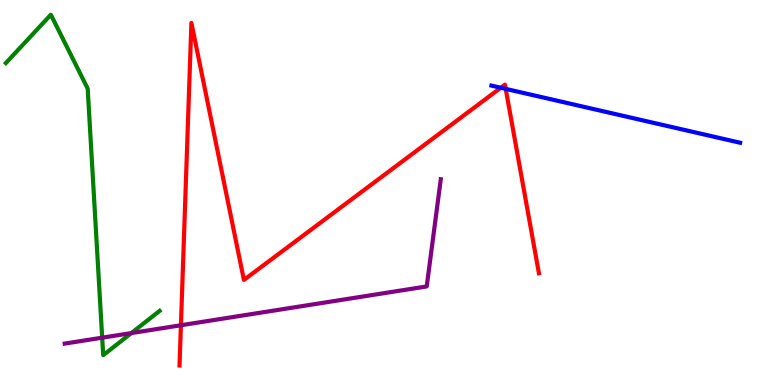[{'lines': ['blue', 'red'], 'intersections': [{'x': 6.46, 'y': 7.72}, {'x': 6.53, 'y': 7.69}]}, {'lines': ['green', 'red'], 'intersections': []}, {'lines': ['purple', 'red'], 'intersections': [{'x': 2.33, 'y': 1.55}]}, {'lines': ['blue', 'green'], 'intersections': []}, {'lines': ['blue', 'purple'], 'intersections': []}, {'lines': ['green', 'purple'], 'intersections': [{'x': 1.32, 'y': 1.23}, {'x': 1.69, 'y': 1.35}]}]